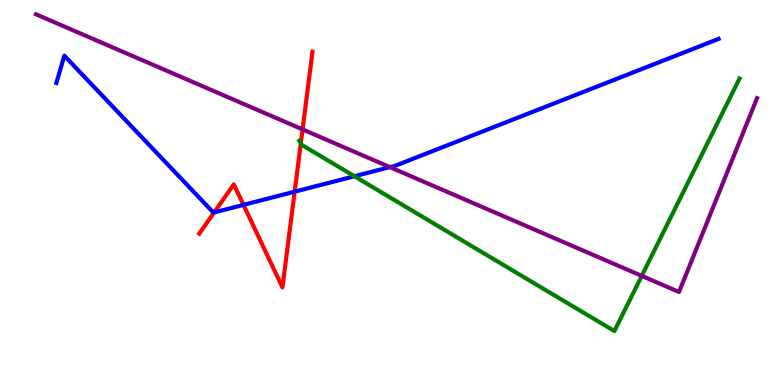[{'lines': ['blue', 'red'], 'intersections': [{'x': 2.76, 'y': 4.48}, {'x': 3.14, 'y': 4.68}, {'x': 3.8, 'y': 5.02}]}, {'lines': ['green', 'red'], 'intersections': [{'x': 3.88, 'y': 6.28}]}, {'lines': ['purple', 'red'], 'intersections': [{'x': 3.9, 'y': 6.64}]}, {'lines': ['blue', 'green'], 'intersections': [{'x': 4.57, 'y': 5.42}]}, {'lines': ['blue', 'purple'], 'intersections': [{'x': 5.03, 'y': 5.66}]}, {'lines': ['green', 'purple'], 'intersections': [{'x': 8.28, 'y': 2.83}]}]